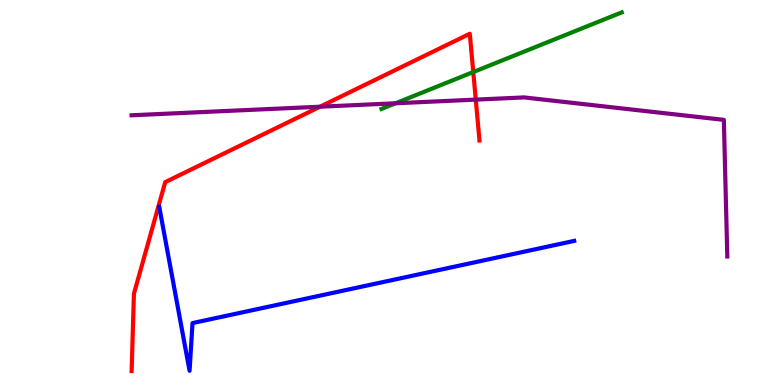[{'lines': ['blue', 'red'], 'intersections': []}, {'lines': ['green', 'red'], 'intersections': [{'x': 6.11, 'y': 8.13}]}, {'lines': ['purple', 'red'], 'intersections': [{'x': 4.13, 'y': 7.23}, {'x': 6.14, 'y': 7.41}]}, {'lines': ['blue', 'green'], 'intersections': []}, {'lines': ['blue', 'purple'], 'intersections': []}, {'lines': ['green', 'purple'], 'intersections': [{'x': 5.1, 'y': 7.32}]}]